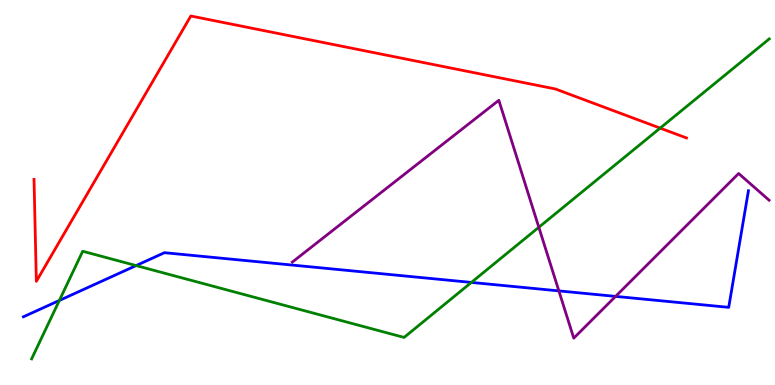[{'lines': ['blue', 'red'], 'intersections': []}, {'lines': ['green', 'red'], 'intersections': [{'x': 8.52, 'y': 6.67}]}, {'lines': ['purple', 'red'], 'intersections': []}, {'lines': ['blue', 'green'], 'intersections': [{'x': 0.766, 'y': 2.2}, {'x': 1.76, 'y': 3.1}, {'x': 6.08, 'y': 2.66}]}, {'lines': ['blue', 'purple'], 'intersections': [{'x': 7.21, 'y': 2.44}, {'x': 7.94, 'y': 2.3}]}, {'lines': ['green', 'purple'], 'intersections': [{'x': 6.95, 'y': 4.1}]}]